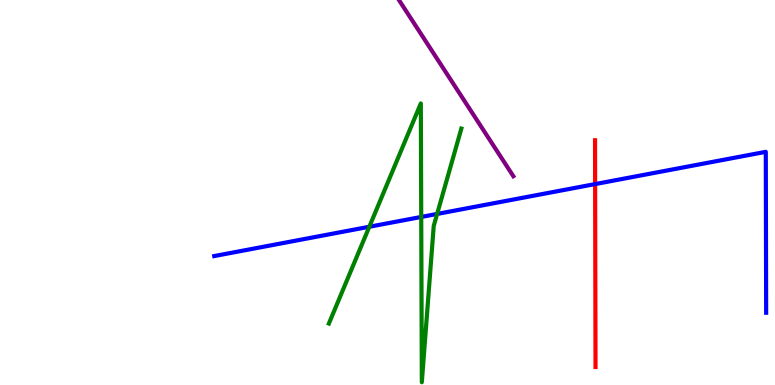[{'lines': ['blue', 'red'], 'intersections': [{'x': 7.68, 'y': 5.22}]}, {'lines': ['green', 'red'], 'intersections': []}, {'lines': ['purple', 'red'], 'intersections': []}, {'lines': ['blue', 'green'], 'intersections': [{'x': 4.77, 'y': 4.11}, {'x': 5.44, 'y': 4.37}, {'x': 5.64, 'y': 4.44}]}, {'lines': ['blue', 'purple'], 'intersections': []}, {'lines': ['green', 'purple'], 'intersections': []}]